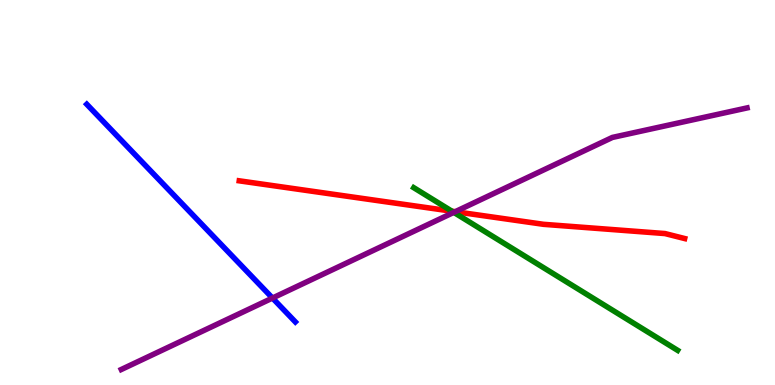[{'lines': ['blue', 'red'], 'intersections': []}, {'lines': ['green', 'red'], 'intersections': [{'x': 5.83, 'y': 4.51}]}, {'lines': ['purple', 'red'], 'intersections': [{'x': 5.87, 'y': 4.5}]}, {'lines': ['blue', 'green'], 'intersections': []}, {'lines': ['blue', 'purple'], 'intersections': [{'x': 3.52, 'y': 2.26}]}, {'lines': ['green', 'purple'], 'intersections': [{'x': 5.86, 'y': 4.48}]}]